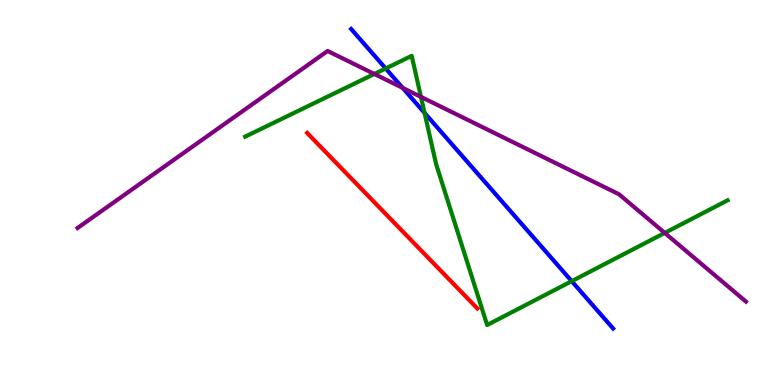[{'lines': ['blue', 'red'], 'intersections': []}, {'lines': ['green', 'red'], 'intersections': []}, {'lines': ['purple', 'red'], 'intersections': []}, {'lines': ['blue', 'green'], 'intersections': [{'x': 4.98, 'y': 8.22}, {'x': 5.48, 'y': 7.07}, {'x': 7.38, 'y': 2.7}]}, {'lines': ['blue', 'purple'], 'intersections': [{'x': 5.2, 'y': 7.72}]}, {'lines': ['green', 'purple'], 'intersections': [{'x': 4.83, 'y': 8.08}, {'x': 5.43, 'y': 7.48}, {'x': 8.58, 'y': 3.95}]}]